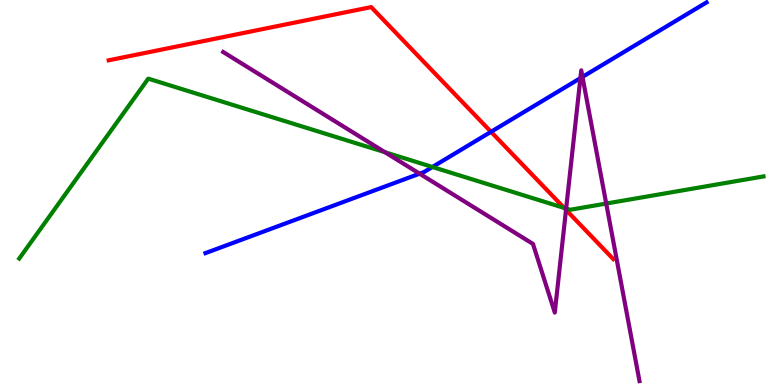[{'lines': ['blue', 'red'], 'intersections': [{'x': 6.34, 'y': 6.58}]}, {'lines': ['green', 'red'], 'intersections': [{'x': 7.28, 'y': 4.6}]}, {'lines': ['purple', 'red'], 'intersections': [{'x': 7.3, 'y': 4.55}]}, {'lines': ['blue', 'green'], 'intersections': [{'x': 5.58, 'y': 5.66}]}, {'lines': ['blue', 'purple'], 'intersections': [{'x': 5.41, 'y': 5.49}, {'x': 7.49, 'y': 7.97}, {'x': 7.52, 'y': 8.0}]}, {'lines': ['green', 'purple'], 'intersections': [{'x': 4.97, 'y': 6.05}, {'x': 7.31, 'y': 4.58}, {'x': 7.82, 'y': 4.71}]}]